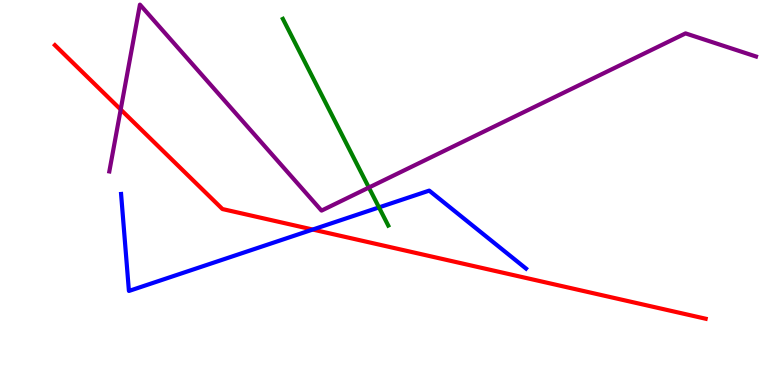[{'lines': ['blue', 'red'], 'intersections': [{'x': 4.04, 'y': 4.04}]}, {'lines': ['green', 'red'], 'intersections': []}, {'lines': ['purple', 'red'], 'intersections': [{'x': 1.56, 'y': 7.16}]}, {'lines': ['blue', 'green'], 'intersections': [{'x': 4.89, 'y': 4.61}]}, {'lines': ['blue', 'purple'], 'intersections': []}, {'lines': ['green', 'purple'], 'intersections': [{'x': 4.76, 'y': 5.13}]}]